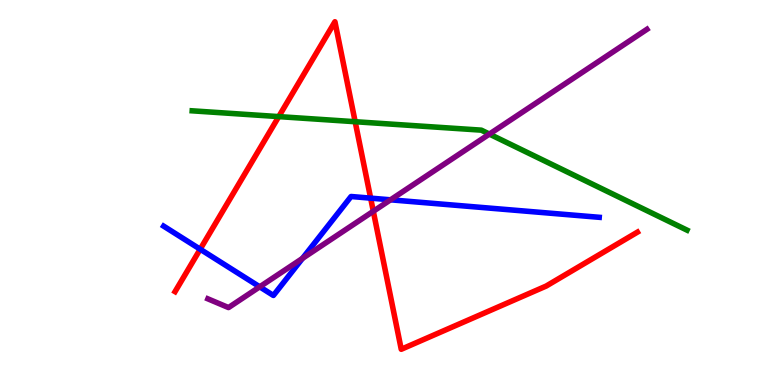[{'lines': ['blue', 'red'], 'intersections': [{'x': 2.58, 'y': 3.53}, {'x': 4.78, 'y': 4.85}]}, {'lines': ['green', 'red'], 'intersections': [{'x': 3.6, 'y': 6.97}, {'x': 4.58, 'y': 6.84}]}, {'lines': ['purple', 'red'], 'intersections': [{'x': 4.82, 'y': 4.51}]}, {'lines': ['blue', 'green'], 'intersections': []}, {'lines': ['blue', 'purple'], 'intersections': [{'x': 3.35, 'y': 2.55}, {'x': 3.9, 'y': 3.29}, {'x': 5.04, 'y': 4.81}]}, {'lines': ['green', 'purple'], 'intersections': [{'x': 6.31, 'y': 6.52}]}]